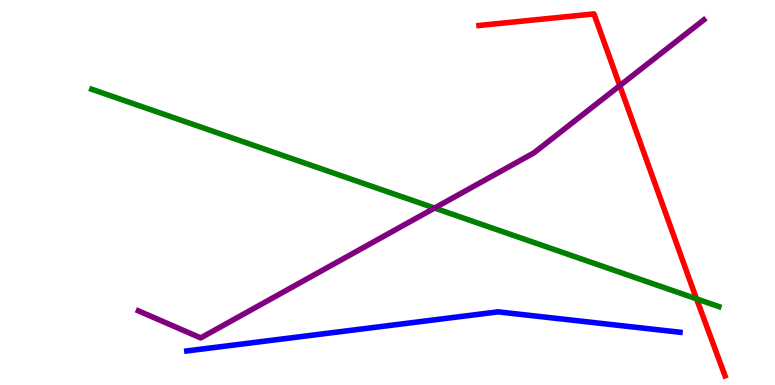[{'lines': ['blue', 'red'], 'intersections': []}, {'lines': ['green', 'red'], 'intersections': [{'x': 8.99, 'y': 2.24}]}, {'lines': ['purple', 'red'], 'intersections': [{'x': 8.0, 'y': 7.78}]}, {'lines': ['blue', 'green'], 'intersections': []}, {'lines': ['blue', 'purple'], 'intersections': []}, {'lines': ['green', 'purple'], 'intersections': [{'x': 5.61, 'y': 4.6}]}]